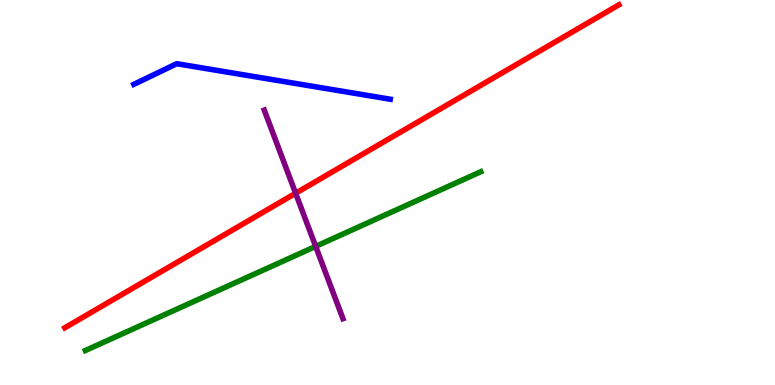[{'lines': ['blue', 'red'], 'intersections': []}, {'lines': ['green', 'red'], 'intersections': []}, {'lines': ['purple', 'red'], 'intersections': [{'x': 3.81, 'y': 4.98}]}, {'lines': ['blue', 'green'], 'intersections': []}, {'lines': ['blue', 'purple'], 'intersections': []}, {'lines': ['green', 'purple'], 'intersections': [{'x': 4.07, 'y': 3.6}]}]